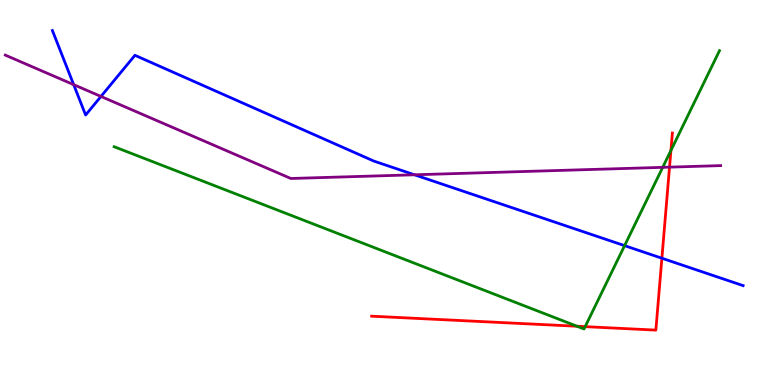[{'lines': ['blue', 'red'], 'intersections': [{'x': 8.54, 'y': 3.29}]}, {'lines': ['green', 'red'], 'intersections': [{'x': 7.45, 'y': 1.53}, {'x': 7.55, 'y': 1.52}, {'x': 8.66, 'y': 6.09}]}, {'lines': ['purple', 'red'], 'intersections': [{'x': 8.64, 'y': 5.66}]}, {'lines': ['blue', 'green'], 'intersections': [{'x': 8.06, 'y': 3.62}]}, {'lines': ['blue', 'purple'], 'intersections': [{'x': 0.951, 'y': 7.8}, {'x': 1.3, 'y': 7.49}, {'x': 5.35, 'y': 5.46}]}, {'lines': ['green', 'purple'], 'intersections': [{'x': 8.55, 'y': 5.65}]}]